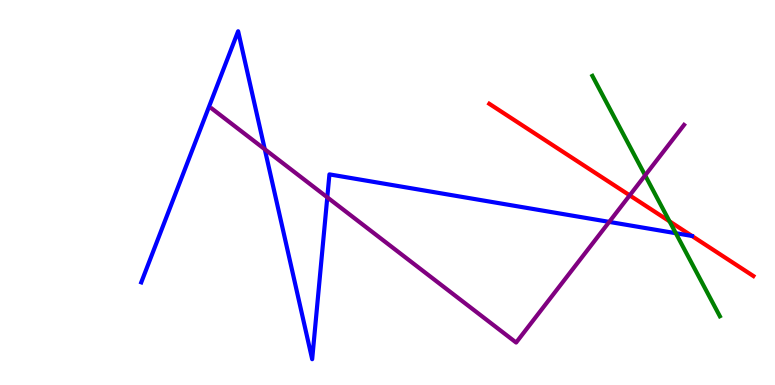[{'lines': ['blue', 'red'], 'intersections': []}, {'lines': ['green', 'red'], 'intersections': [{'x': 8.64, 'y': 4.25}]}, {'lines': ['purple', 'red'], 'intersections': [{'x': 8.13, 'y': 4.93}]}, {'lines': ['blue', 'green'], 'intersections': [{'x': 8.72, 'y': 3.94}]}, {'lines': ['blue', 'purple'], 'intersections': [{'x': 3.42, 'y': 6.12}, {'x': 4.22, 'y': 4.87}, {'x': 7.86, 'y': 4.24}]}, {'lines': ['green', 'purple'], 'intersections': [{'x': 8.32, 'y': 5.45}]}]